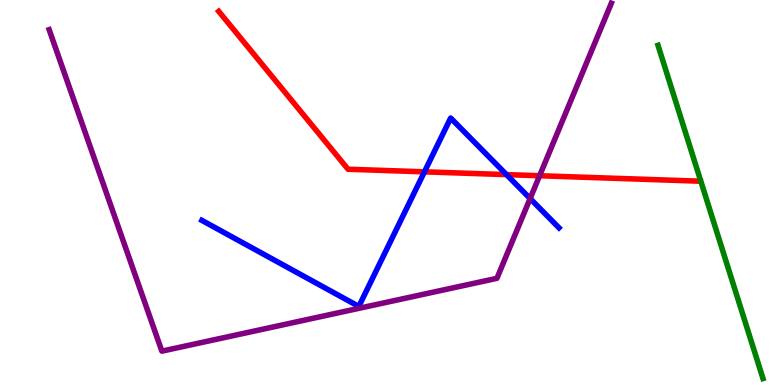[{'lines': ['blue', 'red'], 'intersections': [{'x': 5.48, 'y': 5.54}, {'x': 6.54, 'y': 5.46}]}, {'lines': ['green', 'red'], 'intersections': []}, {'lines': ['purple', 'red'], 'intersections': [{'x': 6.96, 'y': 5.44}]}, {'lines': ['blue', 'green'], 'intersections': []}, {'lines': ['blue', 'purple'], 'intersections': [{'x': 6.84, 'y': 4.84}]}, {'lines': ['green', 'purple'], 'intersections': []}]